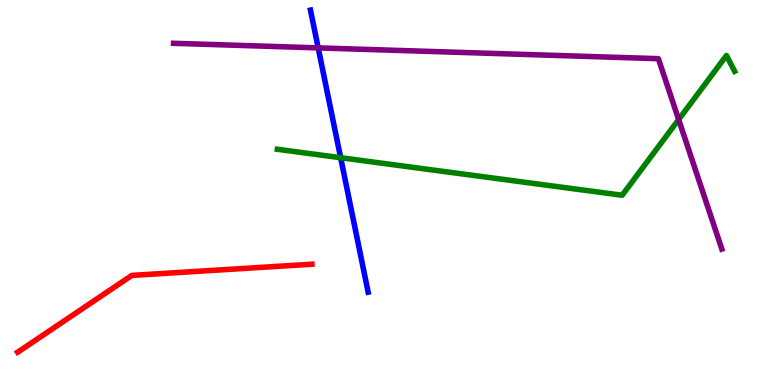[{'lines': ['blue', 'red'], 'intersections': []}, {'lines': ['green', 'red'], 'intersections': []}, {'lines': ['purple', 'red'], 'intersections': []}, {'lines': ['blue', 'green'], 'intersections': [{'x': 4.4, 'y': 5.9}]}, {'lines': ['blue', 'purple'], 'intersections': [{'x': 4.11, 'y': 8.76}]}, {'lines': ['green', 'purple'], 'intersections': [{'x': 8.76, 'y': 6.89}]}]